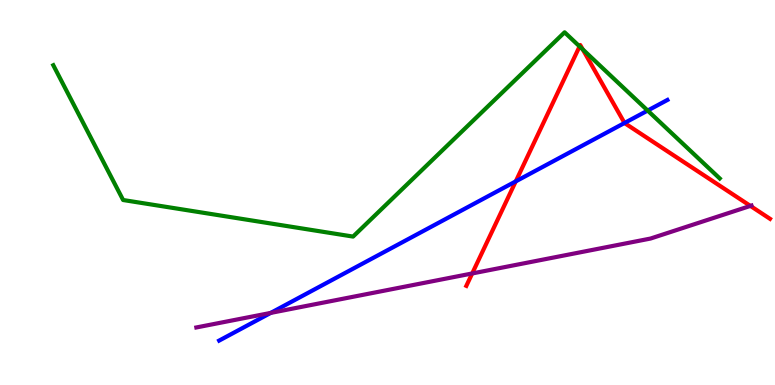[{'lines': ['blue', 'red'], 'intersections': [{'x': 6.65, 'y': 5.29}, {'x': 8.06, 'y': 6.81}]}, {'lines': ['green', 'red'], 'intersections': [{'x': 7.48, 'y': 8.79}, {'x': 7.52, 'y': 8.72}]}, {'lines': ['purple', 'red'], 'intersections': [{'x': 6.09, 'y': 2.9}, {'x': 9.68, 'y': 4.65}]}, {'lines': ['blue', 'green'], 'intersections': [{'x': 8.36, 'y': 7.13}]}, {'lines': ['blue', 'purple'], 'intersections': [{'x': 3.49, 'y': 1.87}]}, {'lines': ['green', 'purple'], 'intersections': []}]